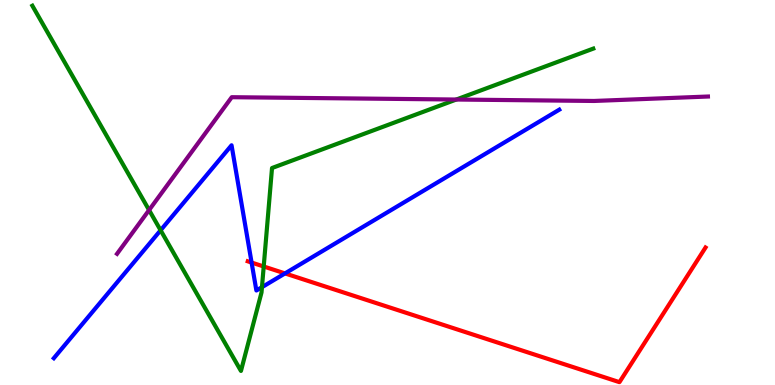[{'lines': ['blue', 'red'], 'intersections': [{'x': 3.25, 'y': 3.18}, {'x': 3.68, 'y': 2.9}]}, {'lines': ['green', 'red'], 'intersections': [{'x': 3.4, 'y': 3.08}]}, {'lines': ['purple', 'red'], 'intersections': []}, {'lines': ['blue', 'green'], 'intersections': [{'x': 2.07, 'y': 4.02}, {'x': 3.38, 'y': 2.54}]}, {'lines': ['blue', 'purple'], 'intersections': []}, {'lines': ['green', 'purple'], 'intersections': [{'x': 1.92, 'y': 4.54}, {'x': 5.89, 'y': 7.41}]}]